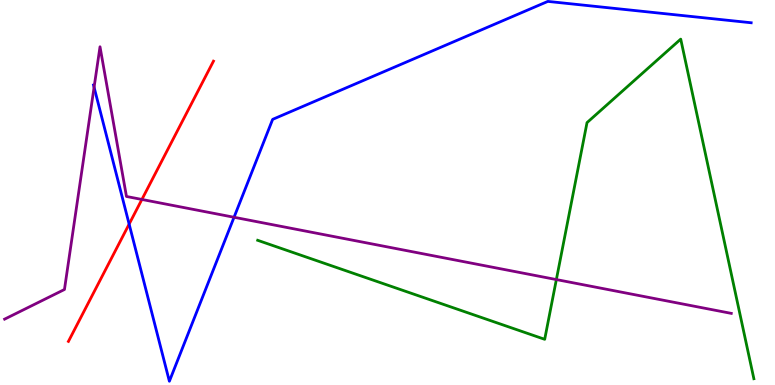[{'lines': ['blue', 'red'], 'intersections': [{'x': 1.67, 'y': 4.18}]}, {'lines': ['green', 'red'], 'intersections': []}, {'lines': ['purple', 'red'], 'intersections': [{'x': 1.83, 'y': 4.82}]}, {'lines': ['blue', 'green'], 'intersections': []}, {'lines': ['blue', 'purple'], 'intersections': [{'x': 1.21, 'y': 7.73}, {'x': 3.02, 'y': 4.36}]}, {'lines': ['green', 'purple'], 'intersections': [{'x': 7.18, 'y': 2.74}]}]